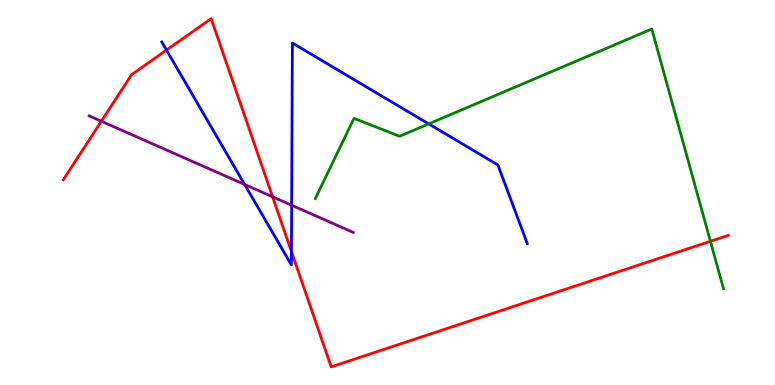[{'lines': ['blue', 'red'], 'intersections': [{'x': 2.15, 'y': 8.7}, {'x': 3.76, 'y': 3.47}]}, {'lines': ['green', 'red'], 'intersections': [{'x': 9.17, 'y': 3.73}]}, {'lines': ['purple', 'red'], 'intersections': [{'x': 1.31, 'y': 6.85}, {'x': 3.52, 'y': 4.89}]}, {'lines': ['blue', 'green'], 'intersections': [{'x': 5.53, 'y': 6.78}]}, {'lines': ['blue', 'purple'], 'intersections': [{'x': 3.16, 'y': 5.21}, {'x': 3.76, 'y': 4.67}]}, {'lines': ['green', 'purple'], 'intersections': []}]